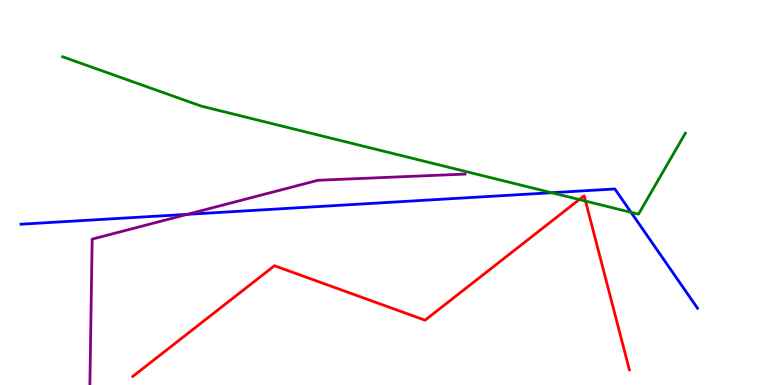[{'lines': ['blue', 'red'], 'intersections': []}, {'lines': ['green', 'red'], 'intersections': [{'x': 7.47, 'y': 4.82}, {'x': 7.56, 'y': 4.78}]}, {'lines': ['purple', 'red'], 'intersections': []}, {'lines': ['blue', 'green'], 'intersections': [{'x': 7.12, 'y': 4.99}, {'x': 8.14, 'y': 4.48}]}, {'lines': ['blue', 'purple'], 'intersections': [{'x': 2.42, 'y': 4.43}]}, {'lines': ['green', 'purple'], 'intersections': []}]